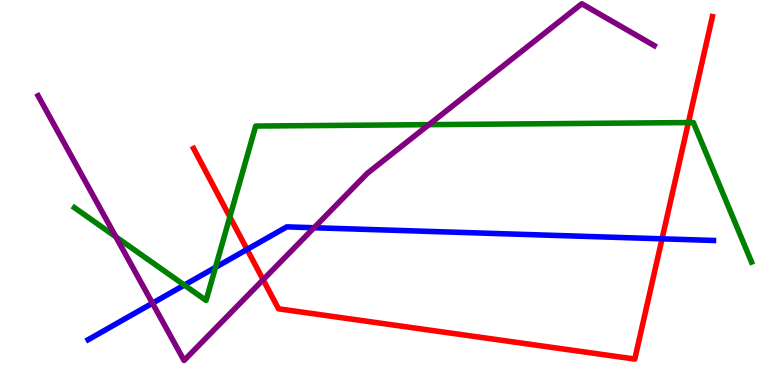[{'lines': ['blue', 'red'], 'intersections': [{'x': 3.19, 'y': 3.52}, {'x': 8.54, 'y': 3.8}]}, {'lines': ['green', 'red'], 'intersections': [{'x': 2.97, 'y': 4.37}, {'x': 8.88, 'y': 6.82}]}, {'lines': ['purple', 'red'], 'intersections': [{'x': 3.4, 'y': 2.73}]}, {'lines': ['blue', 'green'], 'intersections': [{'x': 2.38, 'y': 2.6}, {'x': 2.78, 'y': 3.06}]}, {'lines': ['blue', 'purple'], 'intersections': [{'x': 1.97, 'y': 2.13}, {'x': 4.05, 'y': 4.08}]}, {'lines': ['green', 'purple'], 'intersections': [{'x': 1.5, 'y': 3.85}, {'x': 5.53, 'y': 6.76}]}]